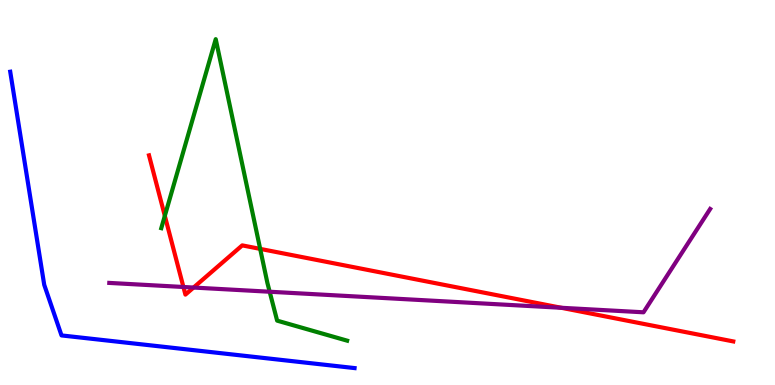[{'lines': ['blue', 'red'], 'intersections': []}, {'lines': ['green', 'red'], 'intersections': [{'x': 2.13, 'y': 4.39}, {'x': 3.36, 'y': 3.54}]}, {'lines': ['purple', 'red'], 'intersections': [{'x': 2.37, 'y': 2.55}, {'x': 2.5, 'y': 2.53}, {'x': 7.24, 'y': 2.01}]}, {'lines': ['blue', 'green'], 'intersections': []}, {'lines': ['blue', 'purple'], 'intersections': []}, {'lines': ['green', 'purple'], 'intersections': [{'x': 3.48, 'y': 2.42}]}]